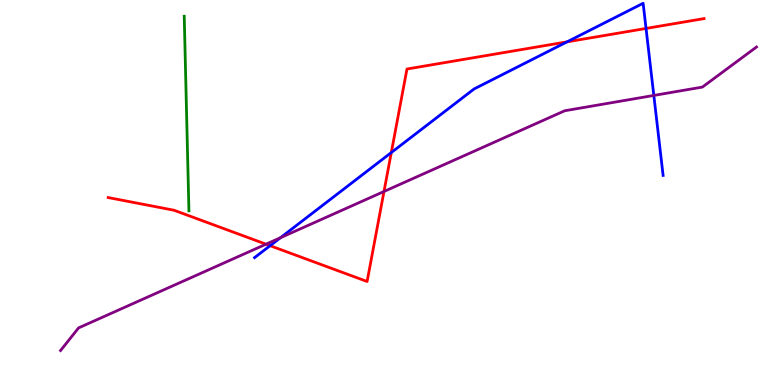[{'lines': ['blue', 'red'], 'intersections': [{'x': 3.49, 'y': 3.62}, {'x': 5.05, 'y': 6.04}, {'x': 7.32, 'y': 8.91}, {'x': 8.34, 'y': 9.26}]}, {'lines': ['green', 'red'], 'intersections': []}, {'lines': ['purple', 'red'], 'intersections': [{'x': 3.43, 'y': 3.66}, {'x': 4.95, 'y': 5.03}]}, {'lines': ['blue', 'green'], 'intersections': []}, {'lines': ['blue', 'purple'], 'intersections': [{'x': 3.62, 'y': 3.83}, {'x': 8.44, 'y': 7.52}]}, {'lines': ['green', 'purple'], 'intersections': []}]